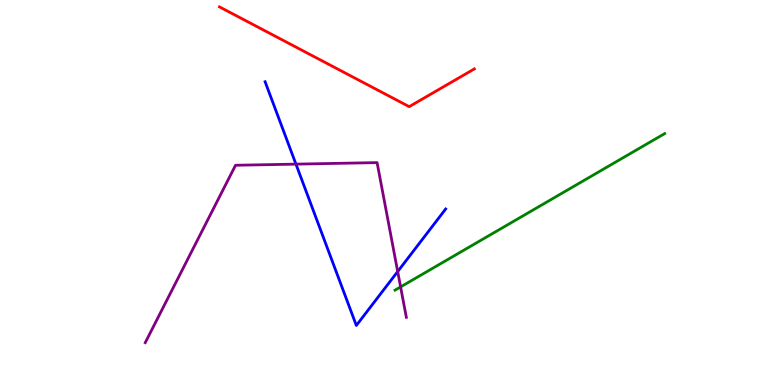[{'lines': ['blue', 'red'], 'intersections': []}, {'lines': ['green', 'red'], 'intersections': []}, {'lines': ['purple', 'red'], 'intersections': []}, {'lines': ['blue', 'green'], 'intersections': []}, {'lines': ['blue', 'purple'], 'intersections': [{'x': 3.82, 'y': 5.74}, {'x': 5.13, 'y': 2.95}]}, {'lines': ['green', 'purple'], 'intersections': [{'x': 5.17, 'y': 2.55}]}]